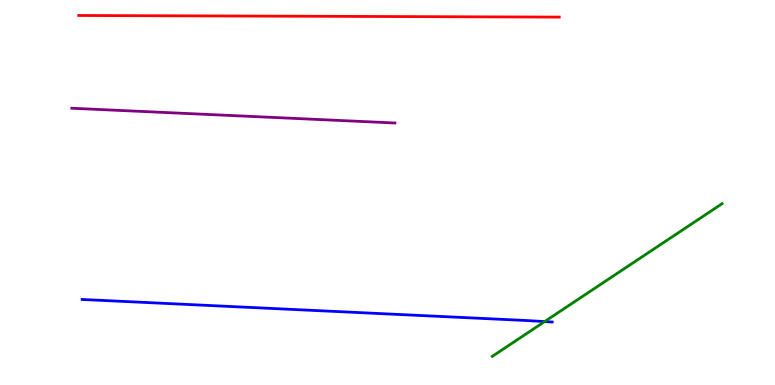[{'lines': ['blue', 'red'], 'intersections': []}, {'lines': ['green', 'red'], 'intersections': []}, {'lines': ['purple', 'red'], 'intersections': []}, {'lines': ['blue', 'green'], 'intersections': [{'x': 7.03, 'y': 1.65}]}, {'lines': ['blue', 'purple'], 'intersections': []}, {'lines': ['green', 'purple'], 'intersections': []}]